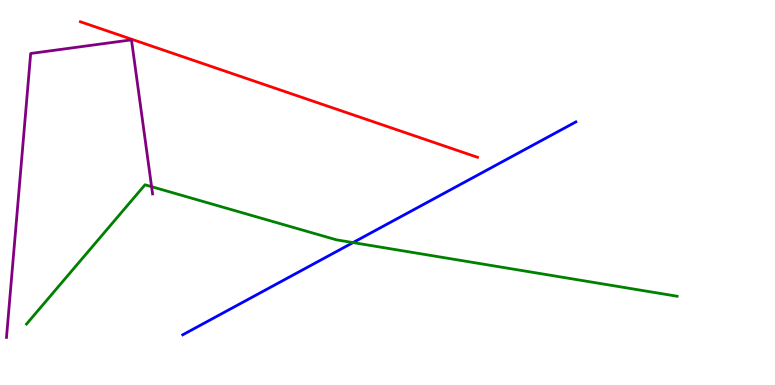[{'lines': ['blue', 'red'], 'intersections': []}, {'lines': ['green', 'red'], 'intersections': []}, {'lines': ['purple', 'red'], 'intersections': []}, {'lines': ['blue', 'green'], 'intersections': [{'x': 4.56, 'y': 3.7}]}, {'lines': ['blue', 'purple'], 'intersections': []}, {'lines': ['green', 'purple'], 'intersections': [{'x': 1.96, 'y': 5.15}]}]